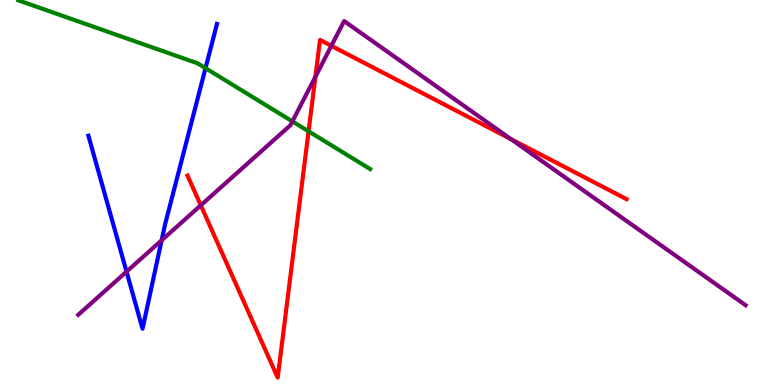[{'lines': ['blue', 'red'], 'intersections': []}, {'lines': ['green', 'red'], 'intersections': [{'x': 3.98, 'y': 6.59}]}, {'lines': ['purple', 'red'], 'intersections': [{'x': 2.59, 'y': 4.67}, {'x': 4.07, 'y': 8.01}, {'x': 4.28, 'y': 8.81}, {'x': 6.59, 'y': 6.39}]}, {'lines': ['blue', 'green'], 'intersections': [{'x': 2.65, 'y': 8.23}]}, {'lines': ['blue', 'purple'], 'intersections': [{'x': 1.63, 'y': 2.94}, {'x': 2.09, 'y': 3.76}]}, {'lines': ['green', 'purple'], 'intersections': [{'x': 3.77, 'y': 6.85}]}]